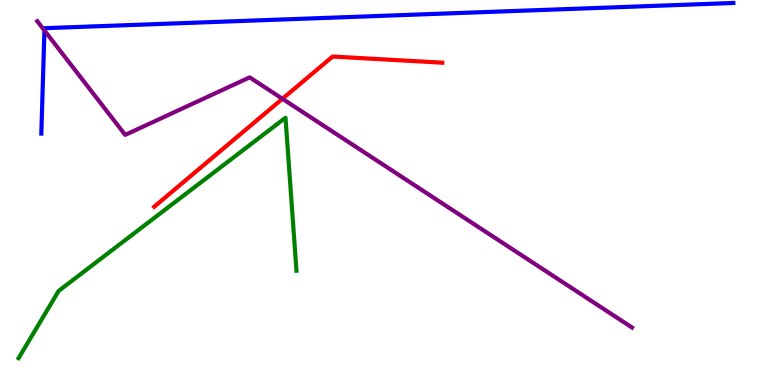[{'lines': ['blue', 'red'], 'intersections': []}, {'lines': ['green', 'red'], 'intersections': []}, {'lines': ['purple', 'red'], 'intersections': [{'x': 3.64, 'y': 7.43}]}, {'lines': ['blue', 'green'], 'intersections': []}, {'lines': ['blue', 'purple'], 'intersections': [{'x': 0.574, 'y': 9.21}]}, {'lines': ['green', 'purple'], 'intersections': []}]